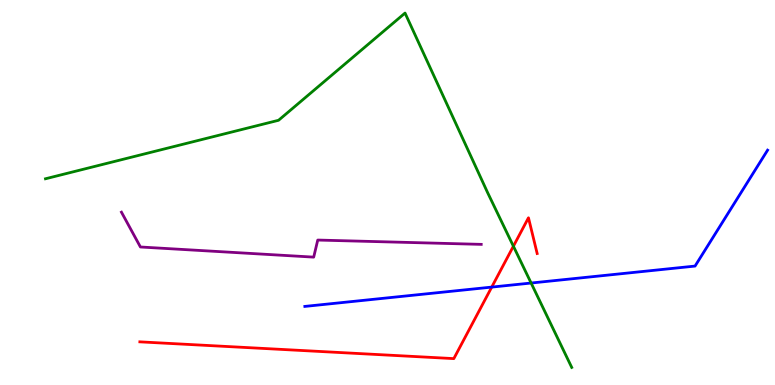[{'lines': ['blue', 'red'], 'intersections': [{'x': 6.34, 'y': 2.54}]}, {'lines': ['green', 'red'], 'intersections': [{'x': 6.62, 'y': 3.6}]}, {'lines': ['purple', 'red'], 'intersections': []}, {'lines': ['blue', 'green'], 'intersections': [{'x': 6.85, 'y': 2.65}]}, {'lines': ['blue', 'purple'], 'intersections': []}, {'lines': ['green', 'purple'], 'intersections': []}]